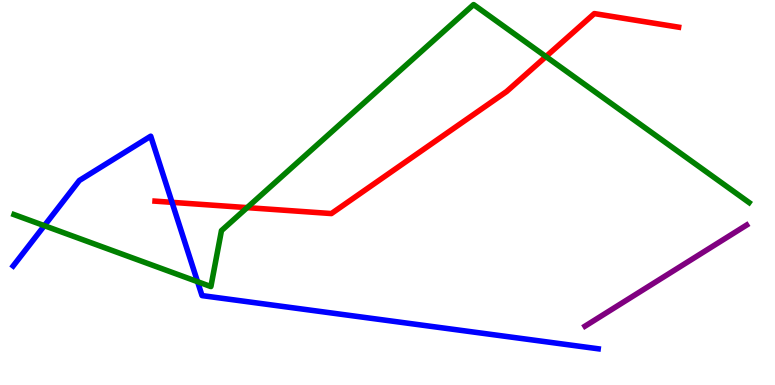[{'lines': ['blue', 'red'], 'intersections': [{'x': 2.22, 'y': 4.74}]}, {'lines': ['green', 'red'], 'intersections': [{'x': 3.19, 'y': 4.61}, {'x': 7.04, 'y': 8.53}]}, {'lines': ['purple', 'red'], 'intersections': []}, {'lines': ['blue', 'green'], 'intersections': [{'x': 0.572, 'y': 4.14}, {'x': 2.55, 'y': 2.68}]}, {'lines': ['blue', 'purple'], 'intersections': []}, {'lines': ['green', 'purple'], 'intersections': []}]